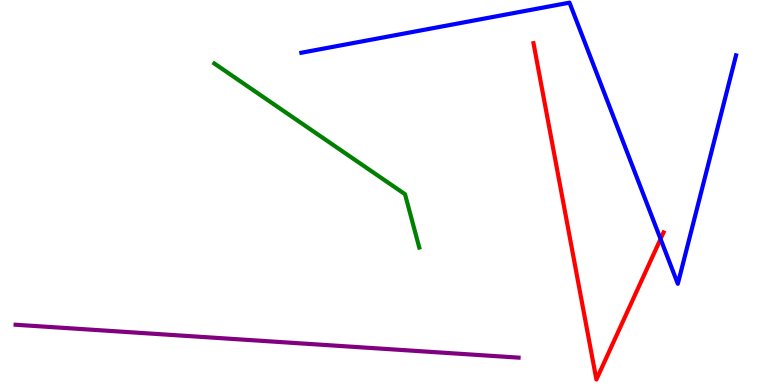[{'lines': ['blue', 'red'], 'intersections': [{'x': 8.52, 'y': 3.79}]}, {'lines': ['green', 'red'], 'intersections': []}, {'lines': ['purple', 'red'], 'intersections': []}, {'lines': ['blue', 'green'], 'intersections': []}, {'lines': ['blue', 'purple'], 'intersections': []}, {'lines': ['green', 'purple'], 'intersections': []}]